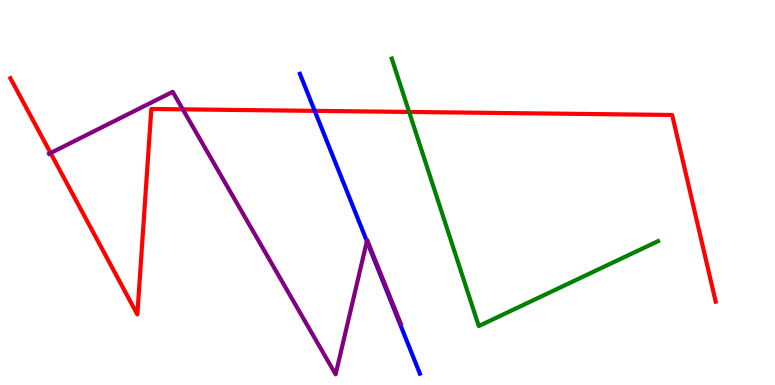[{'lines': ['blue', 'red'], 'intersections': [{'x': 4.06, 'y': 7.12}]}, {'lines': ['green', 'red'], 'intersections': [{'x': 5.28, 'y': 7.09}]}, {'lines': ['purple', 'red'], 'intersections': [{'x': 0.653, 'y': 6.03}, {'x': 2.36, 'y': 7.16}]}, {'lines': ['blue', 'green'], 'intersections': []}, {'lines': ['blue', 'purple'], 'intersections': [{'x': 4.73, 'y': 3.73}]}, {'lines': ['green', 'purple'], 'intersections': []}]